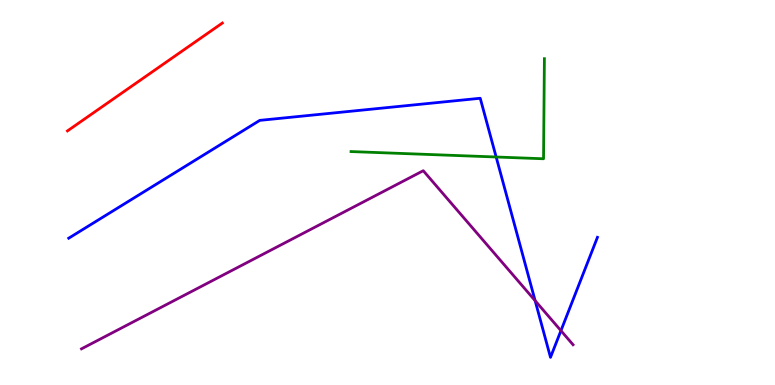[{'lines': ['blue', 'red'], 'intersections': []}, {'lines': ['green', 'red'], 'intersections': []}, {'lines': ['purple', 'red'], 'intersections': []}, {'lines': ['blue', 'green'], 'intersections': [{'x': 6.4, 'y': 5.92}]}, {'lines': ['blue', 'purple'], 'intersections': [{'x': 6.9, 'y': 2.19}, {'x': 7.24, 'y': 1.41}]}, {'lines': ['green', 'purple'], 'intersections': []}]